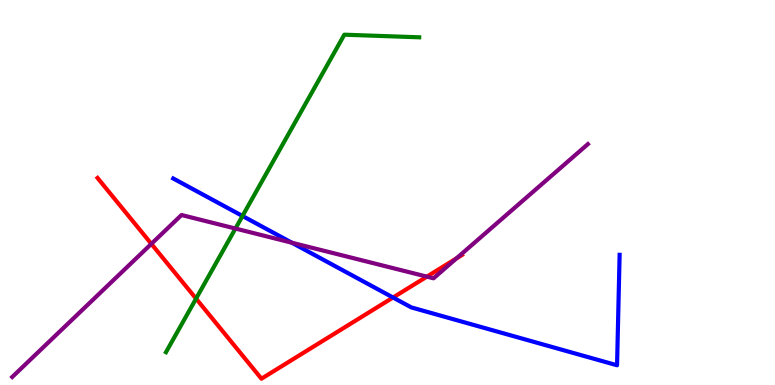[{'lines': ['blue', 'red'], 'intersections': [{'x': 5.07, 'y': 2.27}]}, {'lines': ['green', 'red'], 'intersections': [{'x': 2.53, 'y': 2.24}]}, {'lines': ['purple', 'red'], 'intersections': [{'x': 1.95, 'y': 3.67}, {'x': 5.51, 'y': 2.81}, {'x': 5.89, 'y': 3.29}]}, {'lines': ['blue', 'green'], 'intersections': [{'x': 3.13, 'y': 4.39}]}, {'lines': ['blue', 'purple'], 'intersections': [{'x': 3.77, 'y': 3.7}]}, {'lines': ['green', 'purple'], 'intersections': [{'x': 3.04, 'y': 4.06}]}]